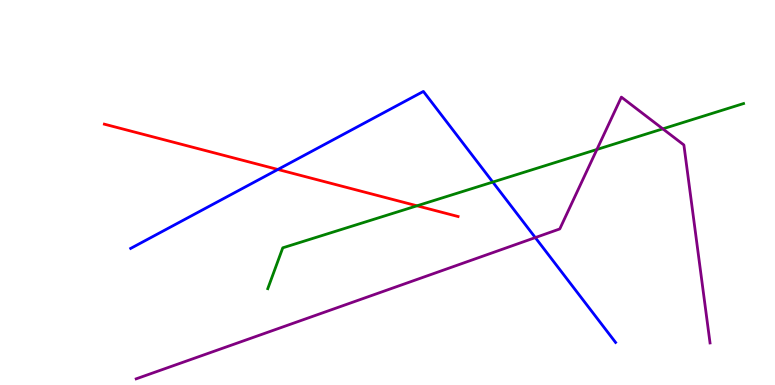[{'lines': ['blue', 'red'], 'intersections': [{'x': 3.59, 'y': 5.6}]}, {'lines': ['green', 'red'], 'intersections': [{'x': 5.38, 'y': 4.65}]}, {'lines': ['purple', 'red'], 'intersections': []}, {'lines': ['blue', 'green'], 'intersections': [{'x': 6.36, 'y': 5.27}]}, {'lines': ['blue', 'purple'], 'intersections': [{'x': 6.91, 'y': 3.83}]}, {'lines': ['green', 'purple'], 'intersections': [{'x': 7.7, 'y': 6.12}, {'x': 8.55, 'y': 6.65}]}]